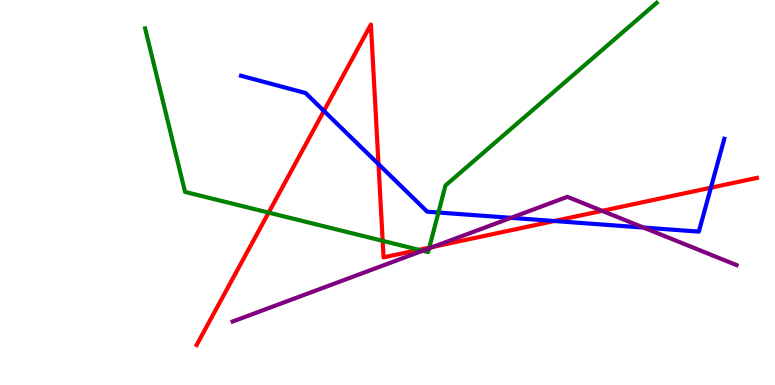[{'lines': ['blue', 'red'], 'intersections': [{'x': 4.18, 'y': 7.12}, {'x': 4.88, 'y': 5.74}, {'x': 7.15, 'y': 4.26}, {'x': 9.17, 'y': 5.12}]}, {'lines': ['green', 'red'], 'intersections': [{'x': 3.47, 'y': 4.48}, {'x': 4.94, 'y': 3.74}, {'x': 5.41, 'y': 3.51}, {'x': 5.54, 'y': 3.57}]}, {'lines': ['purple', 'red'], 'intersections': [{'x': 5.59, 'y': 3.59}, {'x': 7.77, 'y': 4.52}]}, {'lines': ['blue', 'green'], 'intersections': [{'x': 5.66, 'y': 4.48}]}, {'lines': ['blue', 'purple'], 'intersections': [{'x': 6.59, 'y': 4.34}, {'x': 8.3, 'y': 4.09}]}, {'lines': ['green', 'purple'], 'intersections': [{'x': 5.45, 'y': 3.49}, {'x': 5.54, 'y': 3.55}]}]